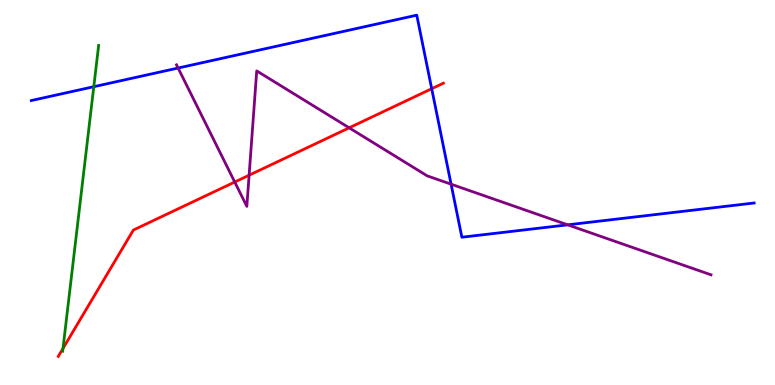[{'lines': ['blue', 'red'], 'intersections': [{'x': 5.57, 'y': 7.7}]}, {'lines': ['green', 'red'], 'intersections': [{'x': 0.813, 'y': 0.949}]}, {'lines': ['purple', 'red'], 'intersections': [{'x': 3.03, 'y': 5.27}, {'x': 3.21, 'y': 5.45}, {'x': 4.51, 'y': 6.68}]}, {'lines': ['blue', 'green'], 'intersections': [{'x': 1.21, 'y': 7.75}]}, {'lines': ['blue', 'purple'], 'intersections': [{'x': 2.3, 'y': 8.23}, {'x': 5.82, 'y': 5.22}, {'x': 7.32, 'y': 4.16}]}, {'lines': ['green', 'purple'], 'intersections': []}]